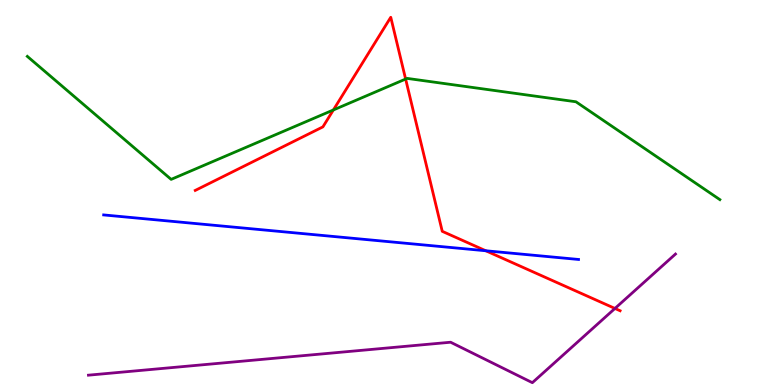[{'lines': ['blue', 'red'], 'intersections': [{'x': 6.27, 'y': 3.49}]}, {'lines': ['green', 'red'], 'intersections': [{'x': 4.3, 'y': 7.14}, {'x': 5.23, 'y': 7.95}]}, {'lines': ['purple', 'red'], 'intersections': [{'x': 7.93, 'y': 1.99}]}, {'lines': ['blue', 'green'], 'intersections': []}, {'lines': ['blue', 'purple'], 'intersections': []}, {'lines': ['green', 'purple'], 'intersections': []}]